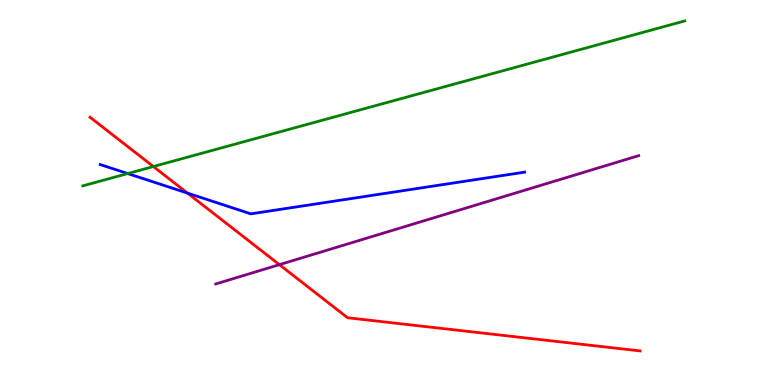[{'lines': ['blue', 'red'], 'intersections': [{'x': 2.42, 'y': 4.98}]}, {'lines': ['green', 'red'], 'intersections': [{'x': 1.98, 'y': 5.67}]}, {'lines': ['purple', 'red'], 'intersections': [{'x': 3.61, 'y': 3.13}]}, {'lines': ['blue', 'green'], 'intersections': [{'x': 1.65, 'y': 5.49}]}, {'lines': ['blue', 'purple'], 'intersections': []}, {'lines': ['green', 'purple'], 'intersections': []}]